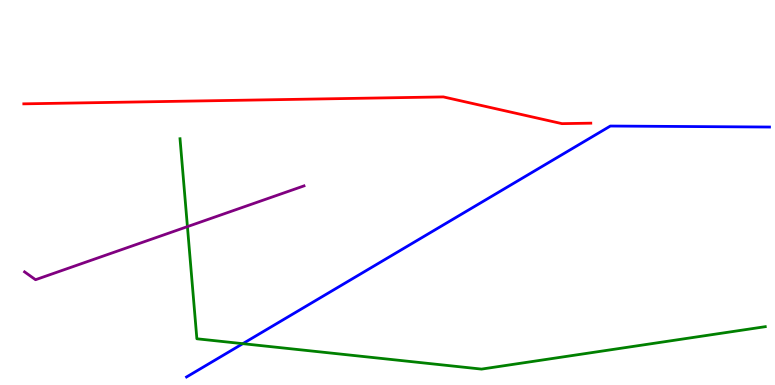[{'lines': ['blue', 'red'], 'intersections': []}, {'lines': ['green', 'red'], 'intersections': []}, {'lines': ['purple', 'red'], 'intersections': []}, {'lines': ['blue', 'green'], 'intersections': [{'x': 3.13, 'y': 1.07}]}, {'lines': ['blue', 'purple'], 'intersections': []}, {'lines': ['green', 'purple'], 'intersections': [{'x': 2.42, 'y': 4.11}]}]